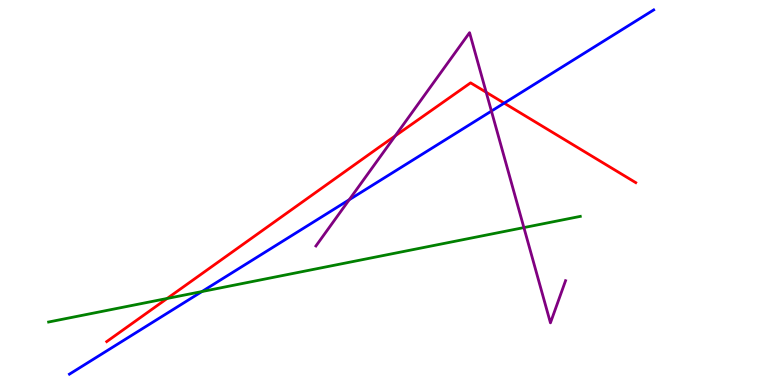[{'lines': ['blue', 'red'], 'intersections': [{'x': 6.51, 'y': 7.32}]}, {'lines': ['green', 'red'], 'intersections': [{'x': 2.16, 'y': 2.25}]}, {'lines': ['purple', 'red'], 'intersections': [{'x': 5.1, 'y': 6.47}, {'x': 6.27, 'y': 7.6}]}, {'lines': ['blue', 'green'], 'intersections': [{'x': 2.61, 'y': 2.43}]}, {'lines': ['blue', 'purple'], 'intersections': [{'x': 4.51, 'y': 4.81}, {'x': 6.34, 'y': 7.11}]}, {'lines': ['green', 'purple'], 'intersections': [{'x': 6.76, 'y': 4.09}]}]